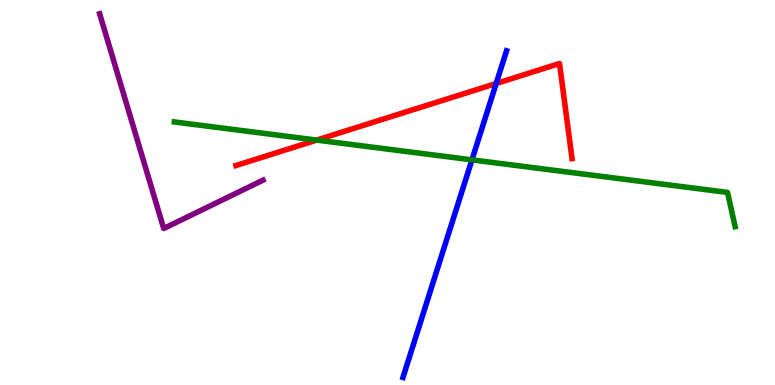[{'lines': ['blue', 'red'], 'intersections': [{'x': 6.4, 'y': 7.83}]}, {'lines': ['green', 'red'], 'intersections': [{'x': 4.09, 'y': 6.36}]}, {'lines': ['purple', 'red'], 'intersections': []}, {'lines': ['blue', 'green'], 'intersections': [{'x': 6.09, 'y': 5.85}]}, {'lines': ['blue', 'purple'], 'intersections': []}, {'lines': ['green', 'purple'], 'intersections': []}]